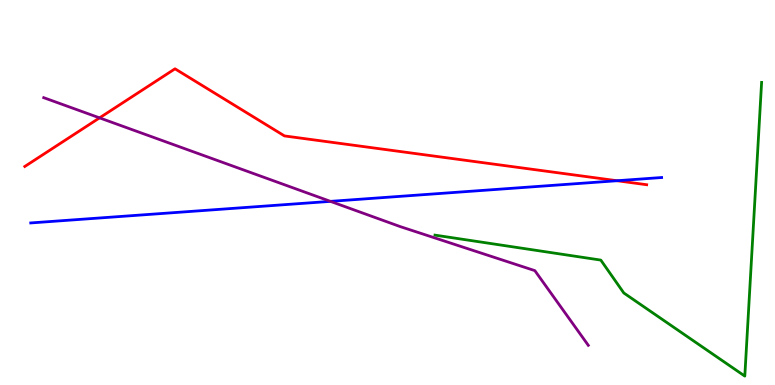[{'lines': ['blue', 'red'], 'intersections': [{'x': 7.96, 'y': 5.31}]}, {'lines': ['green', 'red'], 'intersections': []}, {'lines': ['purple', 'red'], 'intersections': [{'x': 1.28, 'y': 6.94}]}, {'lines': ['blue', 'green'], 'intersections': []}, {'lines': ['blue', 'purple'], 'intersections': [{'x': 4.26, 'y': 4.77}]}, {'lines': ['green', 'purple'], 'intersections': []}]